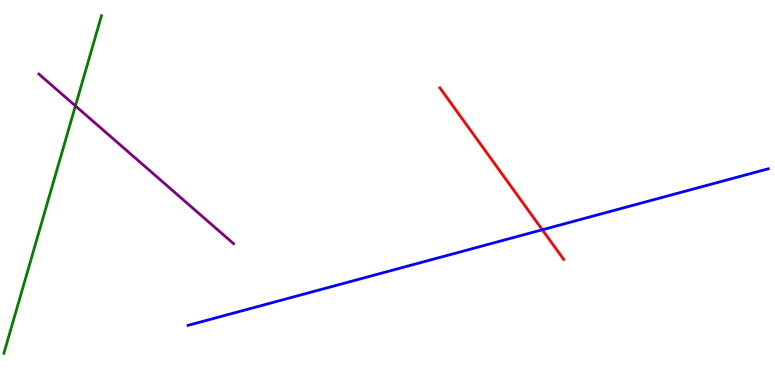[{'lines': ['blue', 'red'], 'intersections': [{'x': 7.0, 'y': 4.03}]}, {'lines': ['green', 'red'], 'intersections': []}, {'lines': ['purple', 'red'], 'intersections': []}, {'lines': ['blue', 'green'], 'intersections': []}, {'lines': ['blue', 'purple'], 'intersections': []}, {'lines': ['green', 'purple'], 'intersections': [{'x': 0.973, 'y': 7.25}]}]